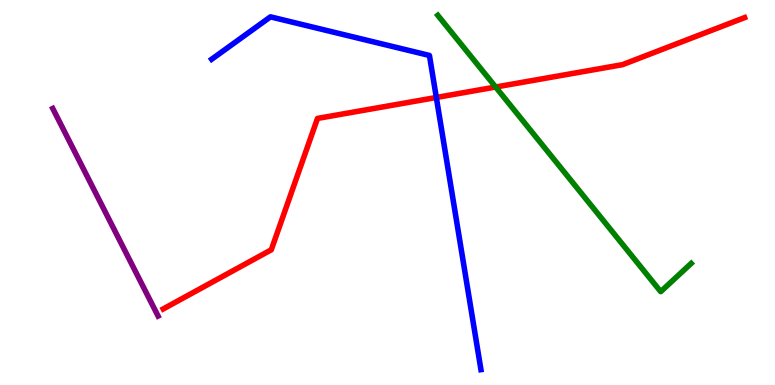[{'lines': ['blue', 'red'], 'intersections': [{'x': 5.63, 'y': 7.47}]}, {'lines': ['green', 'red'], 'intersections': [{'x': 6.4, 'y': 7.74}]}, {'lines': ['purple', 'red'], 'intersections': []}, {'lines': ['blue', 'green'], 'intersections': []}, {'lines': ['blue', 'purple'], 'intersections': []}, {'lines': ['green', 'purple'], 'intersections': []}]